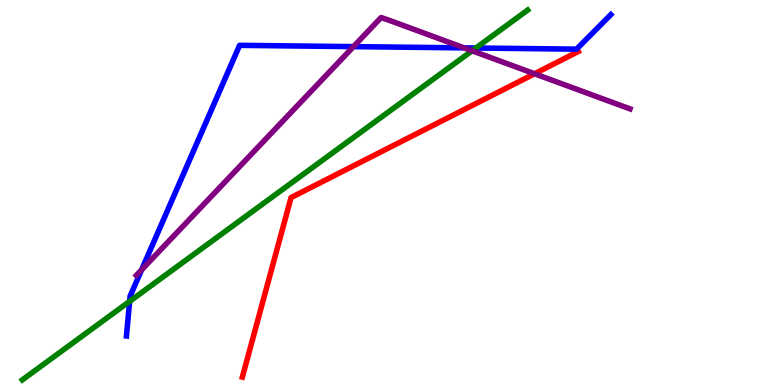[{'lines': ['blue', 'red'], 'intersections': []}, {'lines': ['green', 'red'], 'intersections': []}, {'lines': ['purple', 'red'], 'intersections': [{'x': 6.9, 'y': 8.08}]}, {'lines': ['blue', 'green'], 'intersections': [{'x': 1.67, 'y': 2.17}, {'x': 6.14, 'y': 8.75}]}, {'lines': ['blue', 'purple'], 'intersections': [{'x': 1.83, 'y': 2.99}, {'x': 4.56, 'y': 8.79}, {'x': 5.99, 'y': 8.76}]}, {'lines': ['green', 'purple'], 'intersections': [{'x': 6.09, 'y': 8.68}]}]